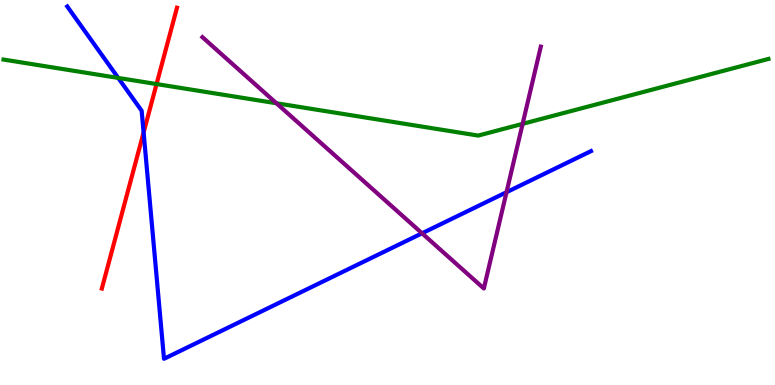[{'lines': ['blue', 'red'], 'intersections': [{'x': 1.85, 'y': 6.56}]}, {'lines': ['green', 'red'], 'intersections': [{'x': 2.02, 'y': 7.82}]}, {'lines': ['purple', 'red'], 'intersections': []}, {'lines': ['blue', 'green'], 'intersections': [{'x': 1.53, 'y': 7.98}]}, {'lines': ['blue', 'purple'], 'intersections': [{'x': 5.45, 'y': 3.94}, {'x': 6.54, 'y': 5.01}]}, {'lines': ['green', 'purple'], 'intersections': [{'x': 3.57, 'y': 7.32}, {'x': 6.74, 'y': 6.78}]}]